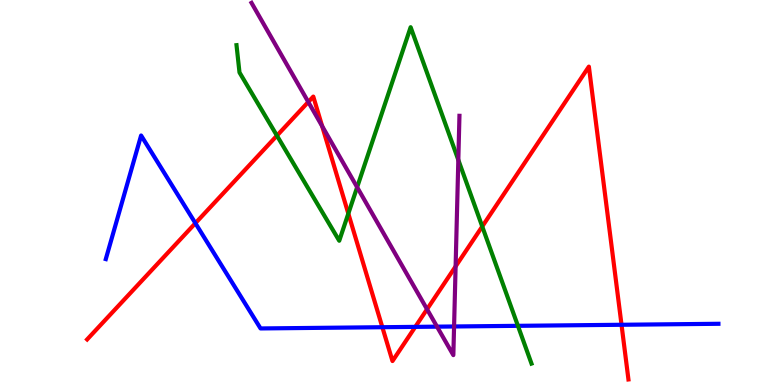[{'lines': ['blue', 'red'], 'intersections': [{'x': 2.52, 'y': 4.2}, {'x': 4.93, 'y': 1.5}, {'x': 5.36, 'y': 1.51}, {'x': 8.02, 'y': 1.56}]}, {'lines': ['green', 'red'], 'intersections': [{'x': 3.57, 'y': 6.48}, {'x': 4.49, 'y': 4.45}, {'x': 6.22, 'y': 4.12}]}, {'lines': ['purple', 'red'], 'intersections': [{'x': 3.98, 'y': 7.35}, {'x': 4.16, 'y': 6.72}, {'x': 5.51, 'y': 1.97}, {'x': 5.88, 'y': 3.08}]}, {'lines': ['blue', 'green'], 'intersections': [{'x': 6.68, 'y': 1.54}]}, {'lines': ['blue', 'purple'], 'intersections': [{'x': 5.64, 'y': 1.52}, {'x': 5.86, 'y': 1.52}]}, {'lines': ['green', 'purple'], 'intersections': [{'x': 4.61, 'y': 5.14}, {'x': 5.91, 'y': 5.85}]}]